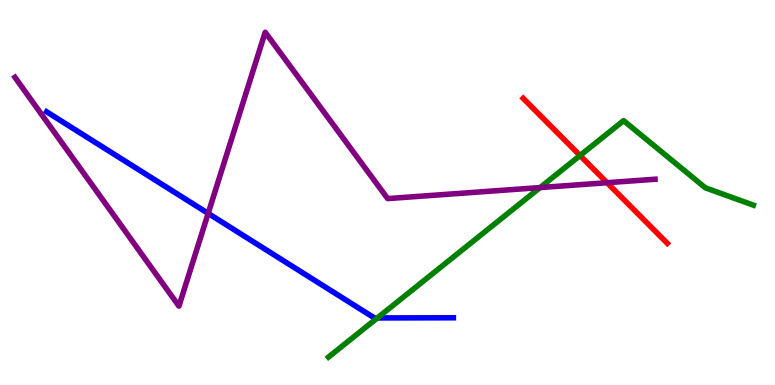[{'lines': ['blue', 'red'], 'intersections': []}, {'lines': ['green', 'red'], 'intersections': [{'x': 7.48, 'y': 5.96}]}, {'lines': ['purple', 'red'], 'intersections': [{'x': 7.83, 'y': 5.25}]}, {'lines': ['blue', 'green'], 'intersections': [{'x': 4.87, 'y': 1.74}]}, {'lines': ['blue', 'purple'], 'intersections': [{'x': 2.69, 'y': 4.46}]}, {'lines': ['green', 'purple'], 'intersections': [{'x': 6.97, 'y': 5.13}]}]